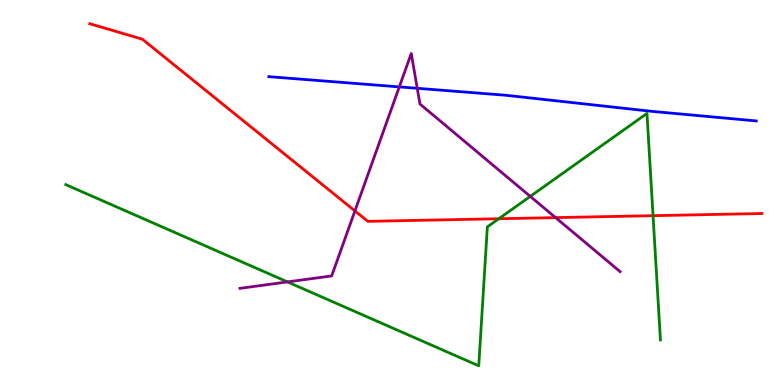[{'lines': ['blue', 'red'], 'intersections': []}, {'lines': ['green', 'red'], 'intersections': [{'x': 6.44, 'y': 4.32}, {'x': 8.43, 'y': 4.4}]}, {'lines': ['purple', 'red'], 'intersections': [{'x': 4.58, 'y': 4.52}, {'x': 7.17, 'y': 4.35}]}, {'lines': ['blue', 'green'], 'intersections': []}, {'lines': ['blue', 'purple'], 'intersections': [{'x': 5.15, 'y': 7.74}, {'x': 5.38, 'y': 7.71}]}, {'lines': ['green', 'purple'], 'intersections': [{'x': 3.71, 'y': 2.68}, {'x': 6.84, 'y': 4.9}]}]